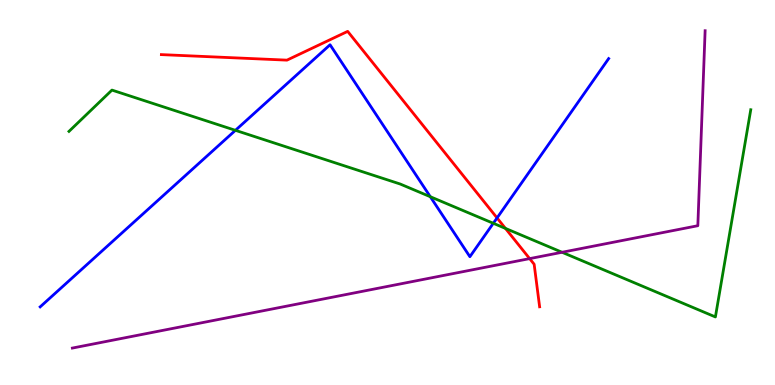[{'lines': ['blue', 'red'], 'intersections': [{'x': 6.41, 'y': 4.34}]}, {'lines': ['green', 'red'], 'intersections': [{'x': 6.52, 'y': 4.07}]}, {'lines': ['purple', 'red'], 'intersections': [{'x': 6.83, 'y': 3.28}]}, {'lines': ['blue', 'green'], 'intersections': [{'x': 3.04, 'y': 6.61}, {'x': 5.55, 'y': 4.89}, {'x': 6.37, 'y': 4.2}]}, {'lines': ['blue', 'purple'], 'intersections': []}, {'lines': ['green', 'purple'], 'intersections': [{'x': 7.25, 'y': 3.45}]}]